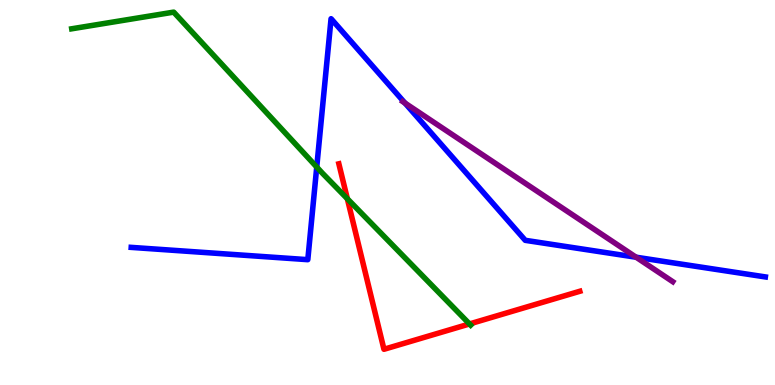[{'lines': ['blue', 'red'], 'intersections': []}, {'lines': ['green', 'red'], 'intersections': [{'x': 4.48, 'y': 4.84}, {'x': 6.06, 'y': 1.59}]}, {'lines': ['purple', 'red'], 'intersections': []}, {'lines': ['blue', 'green'], 'intersections': [{'x': 4.09, 'y': 5.66}]}, {'lines': ['blue', 'purple'], 'intersections': [{'x': 5.23, 'y': 7.32}, {'x': 8.21, 'y': 3.32}]}, {'lines': ['green', 'purple'], 'intersections': []}]